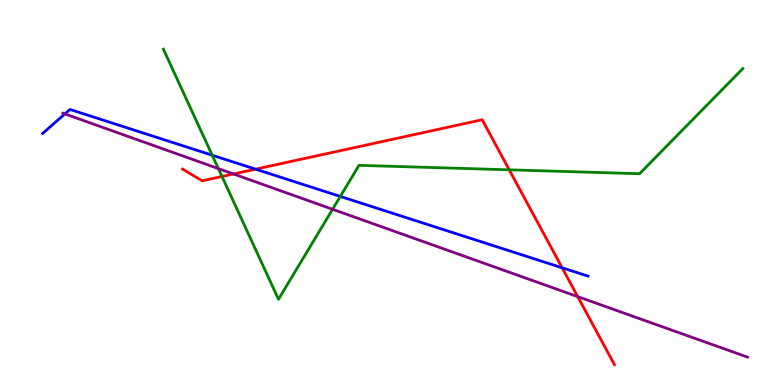[{'lines': ['blue', 'red'], 'intersections': [{'x': 3.3, 'y': 5.61}, {'x': 7.25, 'y': 3.04}]}, {'lines': ['green', 'red'], 'intersections': [{'x': 2.86, 'y': 5.42}, {'x': 6.57, 'y': 5.59}]}, {'lines': ['purple', 'red'], 'intersections': [{'x': 3.01, 'y': 5.48}, {'x': 7.45, 'y': 2.3}]}, {'lines': ['blue', 'green'], 'intersections': [{'x': 2.74, 'y': 5.97}, {'x': 4.39, 'y': 4.9}]}, {'lines': ['blue', 'purple'], 'intersections': [{'x': 0.837, 'y': 7.04}]}, {'lines': ['green', 'purple'], 'intersections': [{'x': 2.82, 'y': 5.62}, {'x': 4.29, 'y': 4.56}]}]